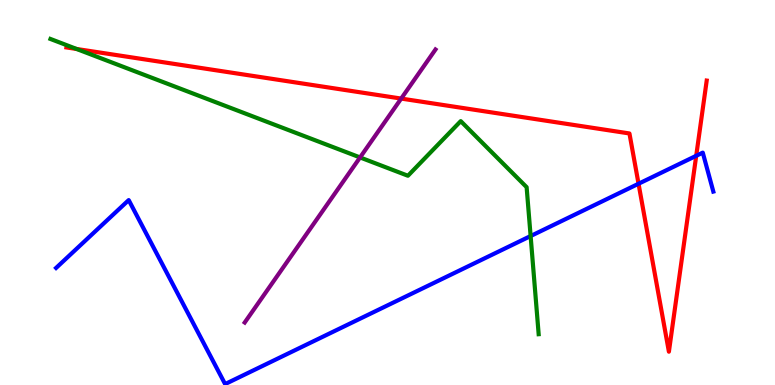[{'lines': ['blue', 'red'], 'intersections': [{'x': 8.24, 'y': 5.23}, {'x': 8.98, 'y': 5.95}]}, {'lines': ['green', 'red'], 'intersections': [{'x': 0.989, 'y': 8.73}]}, {'lines': ['purple', 'red'], 'intersections': [{'x': 5.18, 'y': 7.44}]}, {'lines': ['blue', 'green'], 'intersections': [{'x': 6.85, 'y': 3.87}]}, {'lines': ['blue', 'purple'], 'intersections': []}, {'lines': ['green', 'purple'], 'intersections': [{'x': 4.65, 'y': 5.91}]}]